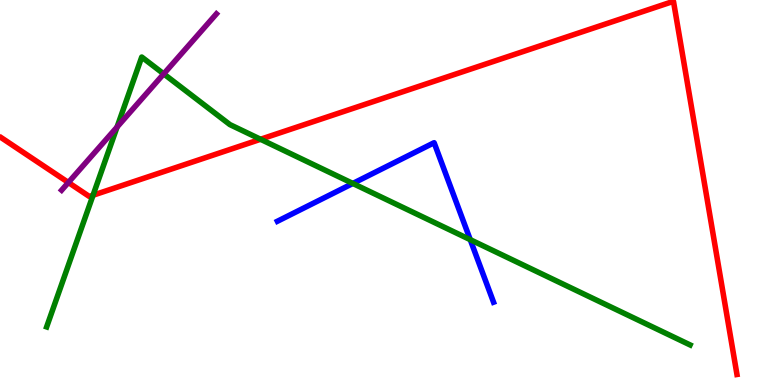[{'lines': ['blue', 'red'], 'intersections': []}, {'lines': ['green', 'red'], 'intersections': [{'x': 1.2, 'y': 4.93}, {'x': 3.36, 'y': 6.38}]}, {'lines': ['purple', 'red'], 'intersections': [{'x': 0.882, 'y': 5.26}]}, {'lines': ['blue', 'green'], 'intersections': [{'x': 4.55, 'y': 5.23}, {'x': 6.07, 'y': 3.77}]}, {'lines': ['blue', 'purple'], 'intersections': []}, {'lines': ['green', 'purple'], 'intersections': [{'x': 1.51, 'y': 6.7}, {'x': 2.11, 'y': 8.08}]}]